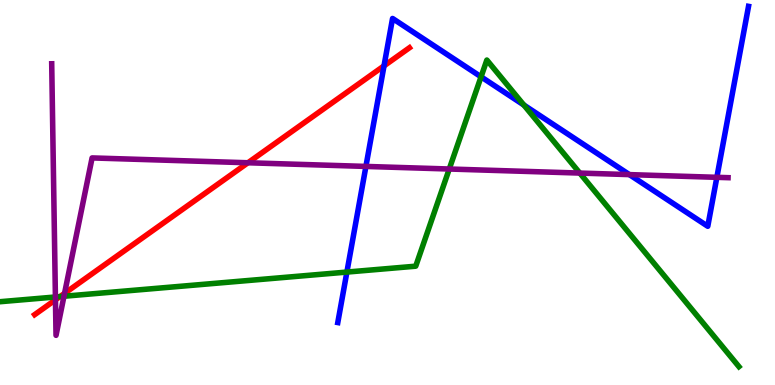[{'lines': ['blue', 'red'], 'intersections': [{'x': 4.96, 'y': 8.29}]}, {'lines': ['green', 'red'], 'intersections': [{'x': 0.774, 'y': 2.3}]}, {'lines': ['purple', 'red'], 'intersections': [{'x': 0.716, 'y': 2.21}, {'x': 0.833, 'y': 2.38}, {'x': 3.2, 'y': 5.77}]}, {'lines': ['blue', 'green'], 'intersections': [{'x': 4.48, 'y': 2.93}, {'x': 6.21, 'y': 8.0}, {'x': 6.76, 'y': 7.27}]}, {'lines': ['blue', 'purple'], 'intersections': [{'x': 4.72, 'y': 5.68}, {'x': 8.12, 'y': 5.46}, {'x': 9.25, 'y': 5.39}]}, {'lines': ['green', 'purple'], 'intersections': [{'x': 0.715, 'y': 2.29}, {'x': 0.825, 'y': 2.31}, {'x': 5.8, 'y': 5.61}, {'x': 7.48, 'y': 5.5}]}]